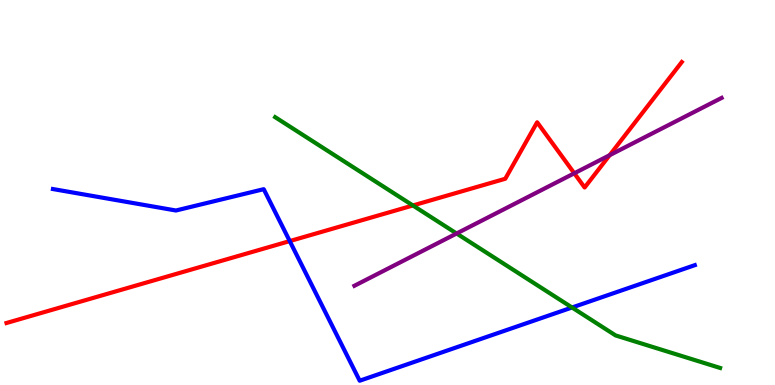[{'lines': ['blue', 'red'], 'intersections': [{'x': 3.74, 'y': 3.74}]}, {'lines': ['green', 'red'], 'intersections': [{'x': 5.33, 'y': 4.66}]}, {'lines': ['purple', 'red'], 'intersections': [{'x': 7.41, 'y': 5.5}, {'x': 7.87, 'y': 5.97}]}, {'lines': ['blue', 'green'], 'intersections': [{'x': 7.38, 'y': 2.01}]}, {'lines': ['blue', 'purple'], 'intersections': []}, {'lines': ['green', 'purple'], 'intersections': [{'x': 5.89, 'y': 3.94}]}]